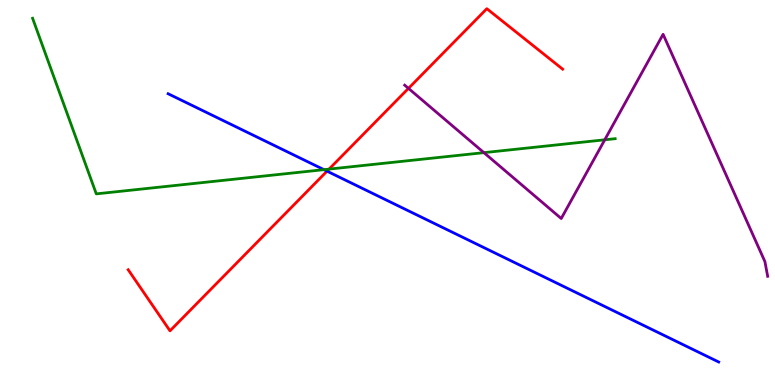[{'lines': ['blue', 'red'], 'intersections': [{'x': 4.22, 'y': 5.55}]}, {'lines': ['green', 'red'], 'intersections': [{'x': 4.25, 'y': 5.61}]}, {'lines': ['purple', 'red'], 'intersections': [{'x': 5.27, 'y': 7.7}]}, {'lines': ['blue', 'green'], 'intersections': [{'x': 4.18, 'y': 5.59}]}, {'lines': ['blue', 'purple'], 'intersections': []}, {'lines': ['green', 'purple'], 'intersections': [{'x': 6.24, 'y': 6.04}, {'x': 7.8, 'y': 6.37}]}]